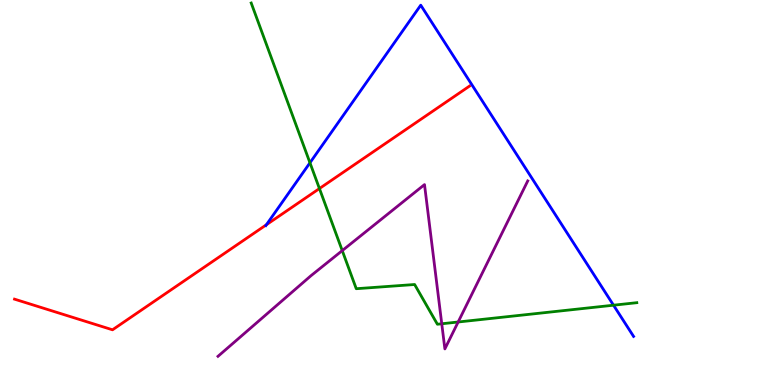[{'lines': ['blue', 'red'], 'intersections': [{'x': 3.44, 'y': 4.16}]}, {'lines': ['green', 'red'], 'intersections': [{'x': 4.12, 'y': 5.1}]}, {'lines': ['purple', 'red'], 'intersections': []}, {'lines': ['blue', 'green'], 'intersections': [{'x': 4.0, 'y': 5.77}, {'x': 7.92, 'y': 2.07}]}, {'lines': ['blue', 'purple'], 'intersections': []}, {'lines': ['green', 'purple'], 'intersections': [{'x': 4.42, 'y': 3.49}, {'x': 5.7, 'y': 1.59}, {'x': 5.91, 'y': 1.64}]}]